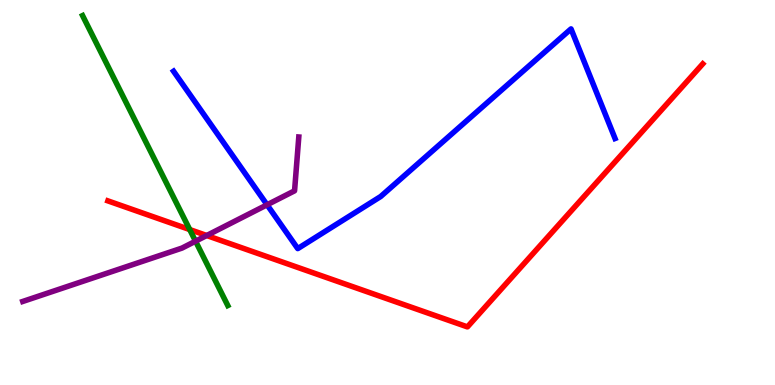[{'lines': ['blue', 'red'], 'intersections': []}, {'lines': ['green', 'red'], 'intersections': [{'x': 2.45, 'y': 4.04}]}, {'lines': ['purple', 'red'], 'intersections': [{'x': 2.67, 'y': 3.88}]}, {'lines': ['blue', 'green'], 'intersections': []}, {'lines': ['blue', 'purple'], 'intersections': [{'x': 3.45, 'y': 4.68}]}, {'lines': ['green', 'purple'], 'intersections': [{'x': 2.52, 'y': 3.74}]}]